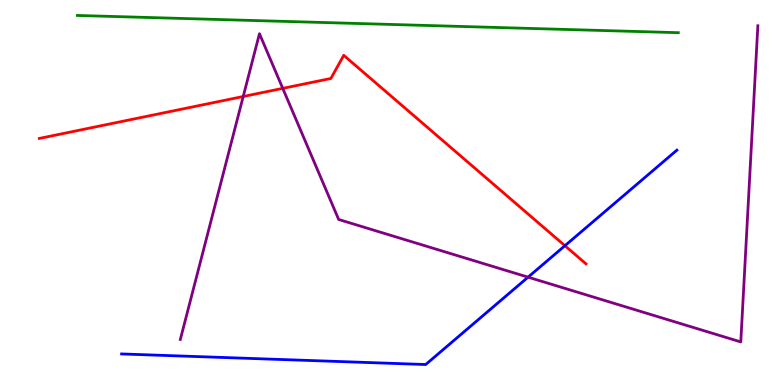[{'lines': ['blue', 'red'], 'intersections': [{'x': 7.29, 'y': 3.62}]}, {'lines': ['green', 'red'], 'intersections': []}, {'lines': ['purple', 'red'], 'intersections': [{'x': 3.14, 'y': 7.49}, {'x': 3.65, 'y': 7.7}]}, {'lines': ['blue', 'green'], 'intersections': []}, {'lines': ['blue', 'purple'], 'intersections': [{'x': 6.81, 'y': 2.8}]}, {'lines': ['green', 'purple'], 'intersections': []}]